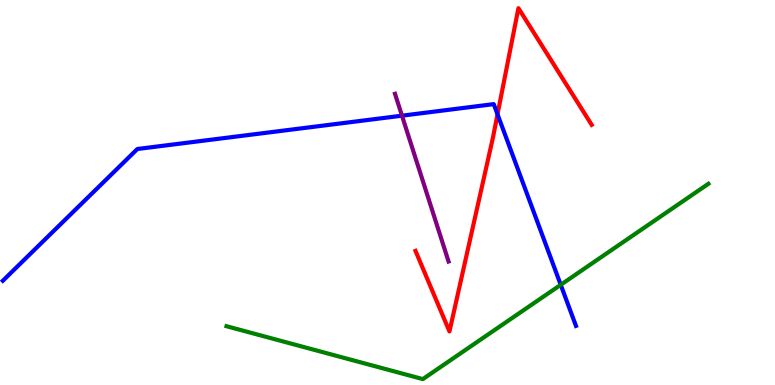[{'lines': ['blue', 'red'], 'intersections': [{'x': 6.42, 'y': 7.03}]}, {'lines': ['green', 'red'], 'intersections': []}, {'lines': ['purple', 'red'], 'intersections': []}, {'lines': ['blue', 'green'], 'intersections': [{'x': 7.24, 'y': 2.6}]}, {'lines': ['blue', 'purple'], 'intersections': [{'x': 5.19, 'y': 7.0}]}, {'lines': ['green', 'purple'], 'intersections': []}]